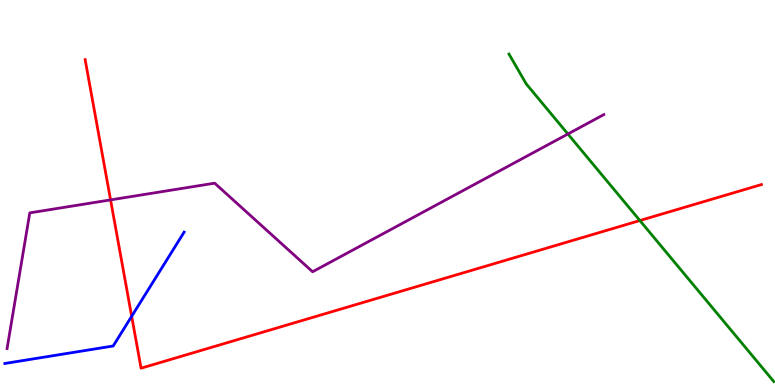[{'lines': ['blue', 'red'], 'intersections': [{'x': 1.7, 'y': 1.78}]}, {'lines': ['green', 'red'], 'intersections': [{'x': 8.26, 'y': 4.27}]}, {'lines': ['purple', 'red'], 'intersections': [{'x': 1.43, 'y': 4.81}]}, {'lines': ['blue', 'green'], 'intersections': []}, {'lines': ['blue', 'purple'], 'intersections': []}, {'lines': ['green', 'purple'], 'intersections': [{'x': 7.33, 'y': 6.52}]}]